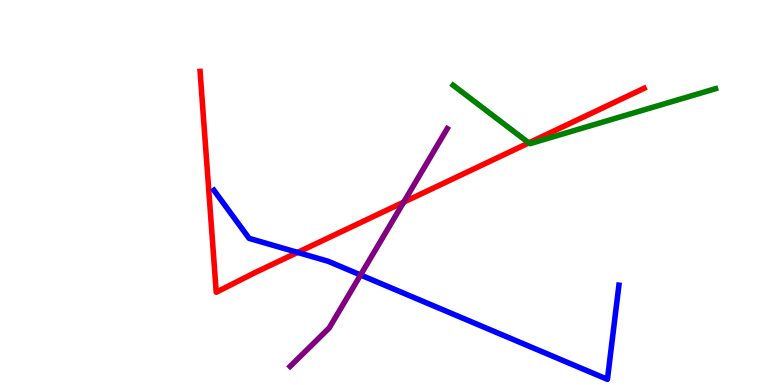[{'lines': ['blue', 'red'], 'intersections': [{'x': 3.84, 'y': 3.44}]}, {'lines': ['green', 'red'], 'intersections': [{'x': 6.82, 'y': 6.29}]}, {'lines': ['purple', 'red'], 'intersections': [{'x': 5.21, 'y': 4.75}]}, {'lines': ['blue', 'green'], 'intersections': []}, {'lines': ['blue', 'purple'], 'intersections': [{'x': 4.65, 'y': 2.86}]}, {'lines': ['green', 'purple'], 'intersections': []}]